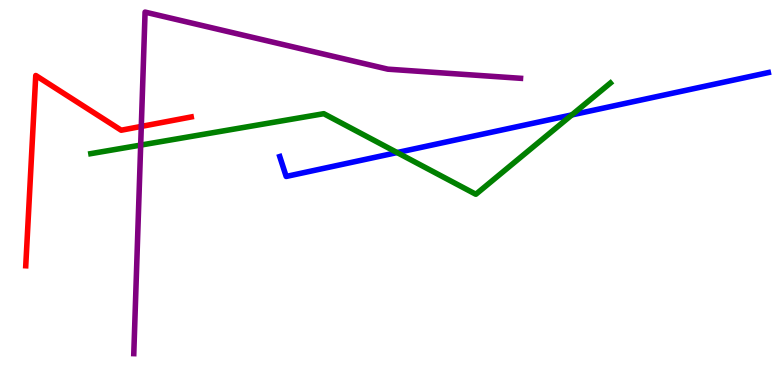[{'lines': ['blue', 'red'], 'intersections': []}, {'lines': ['green', 'red'], 'intersections': []}, {'lines': ['purple', 'red'], 'intersections': [{'x': 1.82, 'y': 6.72}]}, {'lines': ['blue', 'green'], 'intersections': [{'x': 5.12, 'y': 6.04}, {'x': 7.38, 'y': 7.02}]}, {'lines': ['blue', 'purple'], 'intersections': []}, {'lines': ['green', 'purple'], 'intersections': [{'x': 1.82, 'y': 6.23}]}]